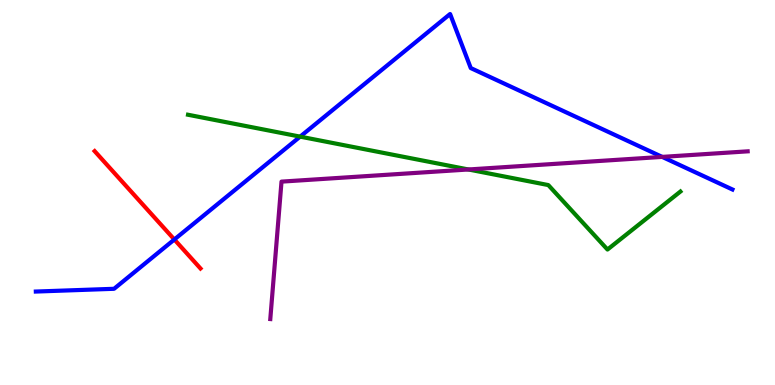[{'lines': ['blue', 'red'], 'intersections': [{'x': 2.25, 'y': 3.78}]}, {'lines': ['green', 'red'], 'intersections': []}, {'lines': ['purple', 'red'], 'intersections': []}, {'lines': ['blue', 'green'], 'intersections': [{'x': 3.87, 'y': 6.45}]}, {'lines': ['blue', 'purple'], 'intersections': [{'x': 8.54, 'y': 5.92}]}, {'lines': ['green', 'purple'], 'intersections': [{'x': 6.04, 'y': 5.6}]}]